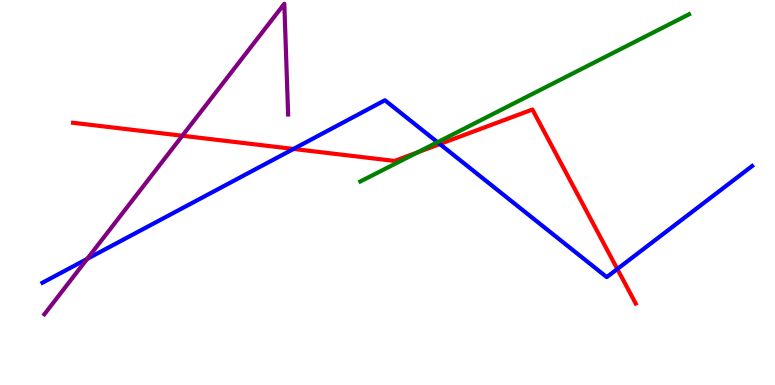[{'lines': ['blue', 'red'], 'intersections': [{'x': 3.79, 'y': 6.13}, {'x': 5.68, 'y': 6.26}, {'x': 7.97, 'y': 3.01}]}, {'lines': ['green', 'red'], 'intersections': [{'x': 5.39, 'y': 6.04}]}, {'lines': ['purple', 'red'], 'intersections': [{'x': 2.35, 'y': 6.47}]}, {'lines': ['blue', 'green'], 'intersections': [{'x': 5.65, 'y': 6.31}]}, {'lines': ['blue', 'purple'], 'intersections': [{'x': 1.12, 'y': 3.28}]}, {'lines': ['green', 'purple'], 'intersections': []}]